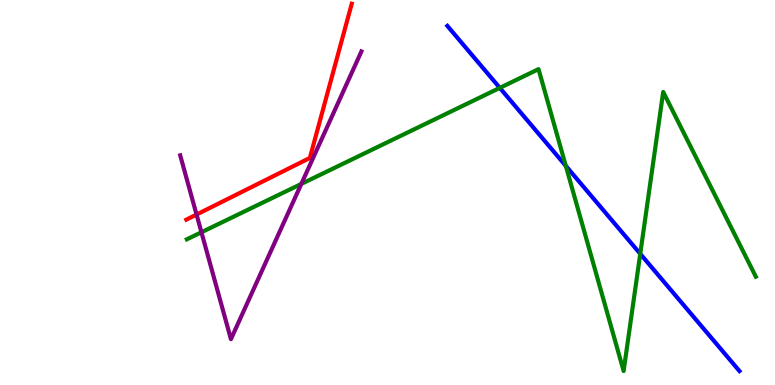[{'lines': ['blue', 'red'], 'intersections': []}, {'lines': ['green', 'red'], 'intersections': []}, {'lines': ['purple', 'red'], 'intersections': [{'x': 2.54, 'y': 4.43}]}, {'lines': ['blue', 'green'], 'intersections': [{'x': 6.45, 'y': 7.72}, {'x': 7.3, 'y': 5.69}, {'x': 8.26, 'y': 3.41}]}, {'lines': ['blue', 'purple'], 'intersections': []}, {'lines': ['green', 'purple'], 'intersections': [{'x': 2.6, 'y': 3.97}, {'x': 3.89, 'y': 5.22}]}]